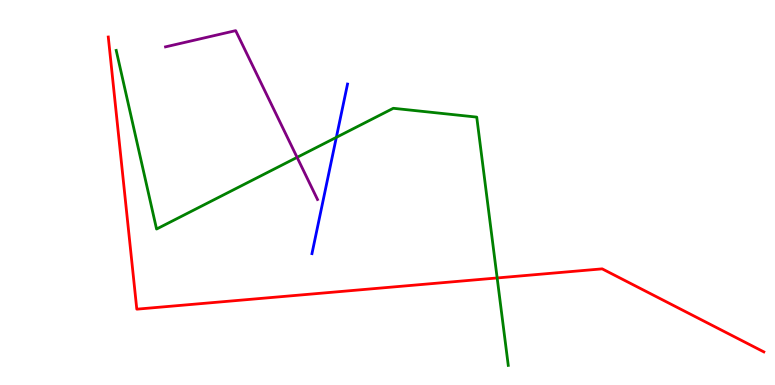[{'lines': ['blue', 'red'], 'intersections': []}, {'lines': ['green', 'red'], 'intersections': [{'x': 6.41, 'y': 2.78}]}, {'lines': ['purple', 'red'], 'intersections': []}, {'lines': ['blue', 'green'], 'intersections': [{'x': 4.34, 'y': 6.43}]}, {'lines': ['blue', 'purple'], 'intersections': []}, {'lines': ['green', 'purple'], 'intersections': [{'x': 3.83, 'y': 5.91}]}]